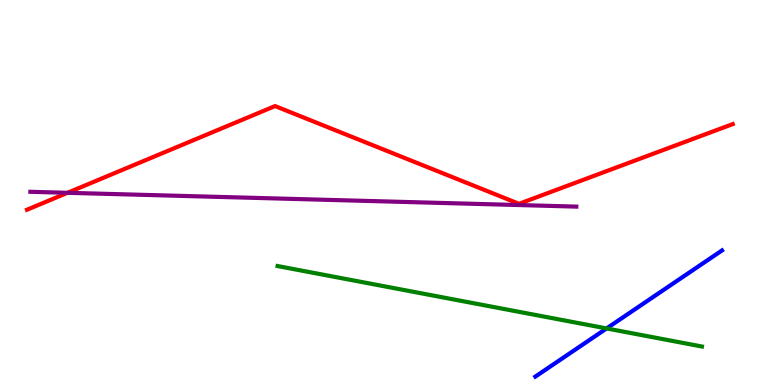[{'lines': ['blue', 'red'], 'intersections': []}, {'lines': ['green', 'red'], 'intersections': []}, {'lines': ['purple', 'red'], 'intersections': [{'x': 0.871, 'y': 4.99}]}, {'lines': ['blue', 'green'], 'intersections': [{'x': 7.83, 'y': 1.47}]}, {'lines': ['blue', 'purple'], 'intersections': []}, {'lines': ['green', 'purple'], 'intersections': []}]